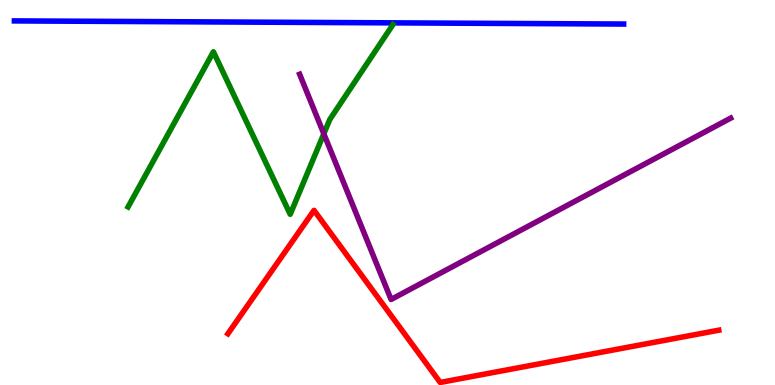[{'lines': ['blue', 'red'], 'intersections': []}, {'lines': ['green', 'red'], 'intersections': []}, {'lines': ['purple', 'red'], 'intersections': []}, {'lines': ['blue', 'green'], 'intersections': []}, {'lines': ['blue', 'purple'], 'intersections': []}, {'lines': ['green', 'purple'], 'intersections': [{'x': 4.18, 'y': 6.52}]}]